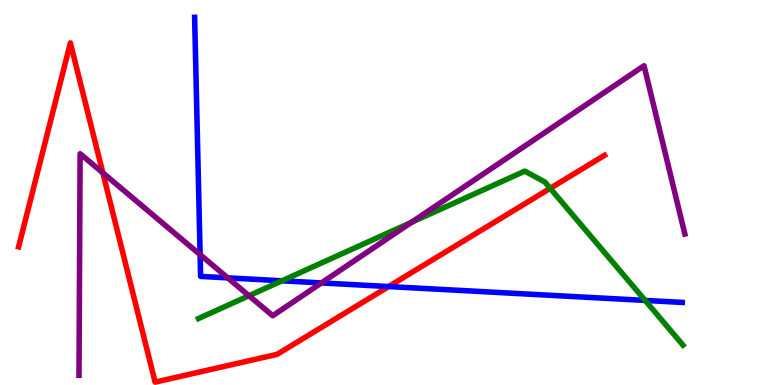[{'lines': ['blue', 'red'], 'intersections': [{'x': 5.01, 'y': 2.56}]}, {'lines': ['green', 'red'], 'intersections': [{'x': 7.1, 'y': 5.11}]}, {'lines': ['purple', 'red'], 'intersections': [{'x': 1.33, 'y': 5.51}]}, {'lines': ['blue', 'green'], 'intersections': [{'x': 3.64, 'y': 2.71}, {'x': 8.32, 'y': 2.2}]}, {'lines': ['blue', 'purple'], 'intersections': [{'x': 2.58, 'y': 3.39}, {'x': 2.94, 'y': 2.78}, {'x': 4.15, 'y': 2.65}]}, {'lines': ['green', 'purple'], 'intersections': [{'x': 3.21, 'y': 2.32}, {'x': 5.31, 'y': 4.22}]}]